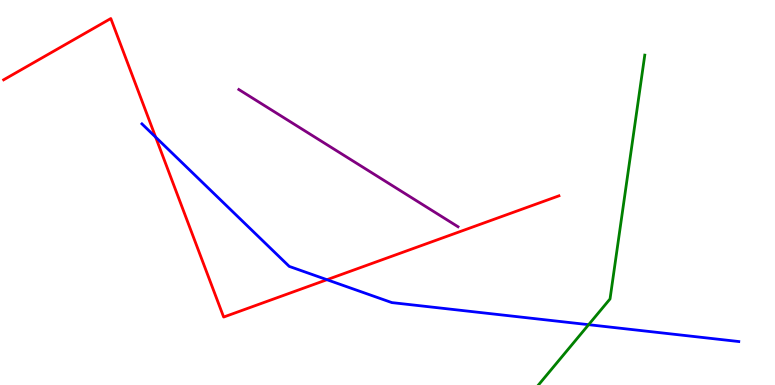[{'lines': ['blue', 'red'], 'intersections': [{'x': 2.01, 'y': 6.44}, {'x': 4.22, 'y': 2.74}]}, {'lines': ['green', 'red'], 'intersections': []}, {'lines': ['purple', 'red'], 'intersections': []}, {'lines': ['blue', 'green'], 'intersections': [{'x': 7.6, 'y': 1.57}]}, {'lines': ['blue', 'purple'], 'intersections': []}, {'lines': ['green', 'purple'], 'intersections': []}]